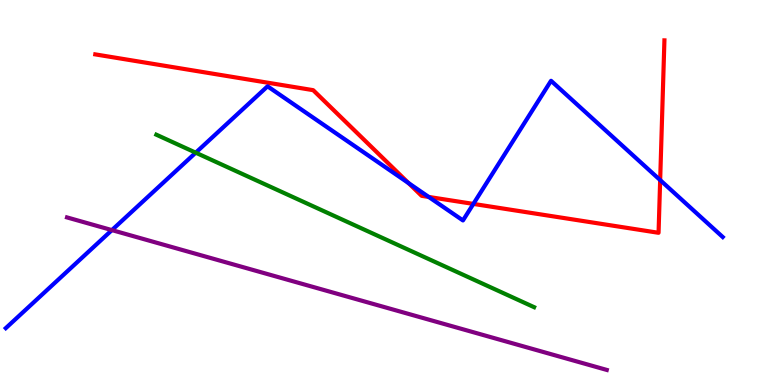[{'lines': ['blue', 'red'], 'intersections': [{'x': 5.27, 'y': 5.24}, {'x': 5.53, 'y': 4.88}, {'x': 6.11, 'y': 4.7}, {'x': 8.52, 'y': 5.32}]}, {'lines': ['green', 'red'], 'intersections': []}, {'lines': ['purple', 'red'], 'intersections': []}, {'lines': ['blue', 'green'], 'intersections': [{'x': 2.53, 'y': 6.03}]}, {'lines': ['blue', 'purple'], 'intersections': [{'x': 1.44, 'y': 4.02}]}, {'lines': ['green', 'purple'], 'intersections': []}]